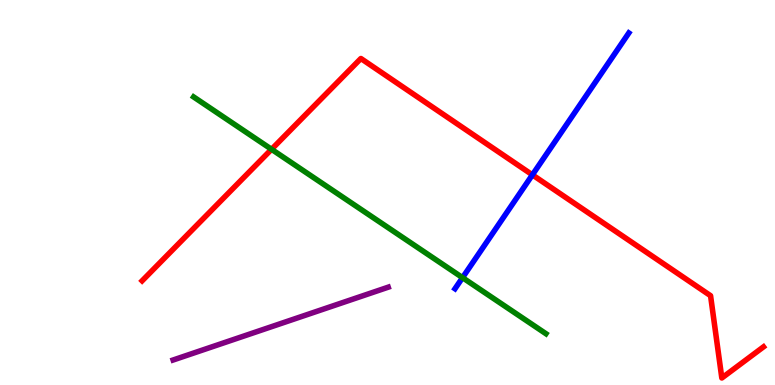[{'lines': ['blue', 'red'], 'intersections': [{'x': 6.87, 'y': 5.46}]}, {'lines': ['green', 'red'], 'intersections': [{'x': 3.5, 'y': 6.12}]}, {'lines': ['purple', 'red'], 'intersections': []}, {'lines': ['blue', 'green'], 'intersections': [{'x': 5.97, 'y': 2.79}]}, {'lines': ['blue', 'purple'], 'intersections': []}, {'lines': ['green', 'purple'], 'intersections': []}]